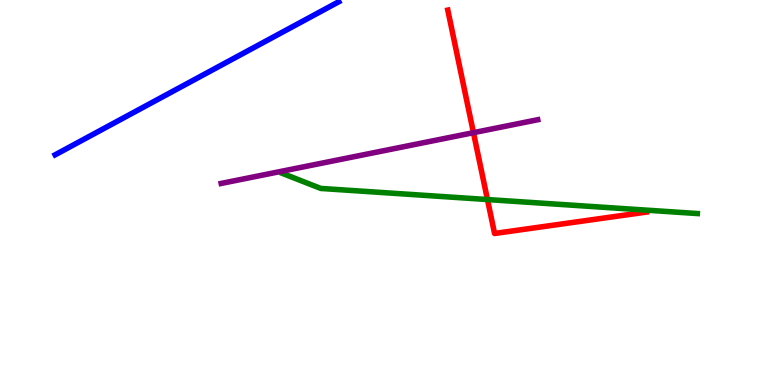[{'lines': ['blue', 'red'], 'intersections': []}, {'lines': ['green', 'red'], 'intersections': [{'x': 6.29, 'y': 4.82}]}, {'lines': ['purple', 'red'], 'intersections': [{'x': 6.11, 'y': 6.55}]}, {'lines': ['blue', 'green'], 'intersections': []}, {'lines': ['blue', 'purple'], 'intersections': []}, {'lines': ['green', 'purple'], 'intersections': []}]